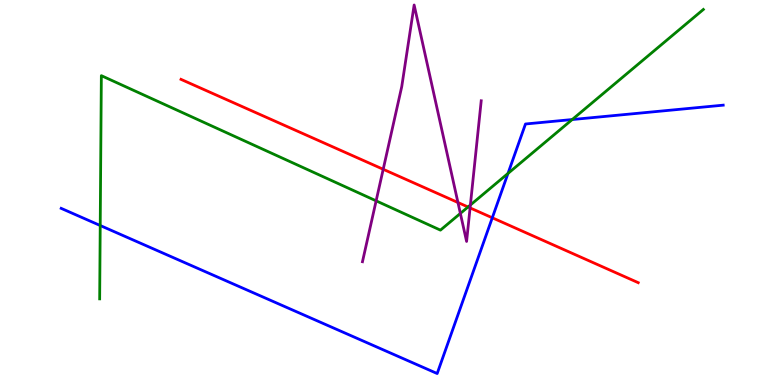[{'lines': ['blue', 'red'], 'intersections': [{'x': 6.35, 'y': 4.34}]}, {'lines': ['green', 'red'], 'intersections': [{'x': 6.04, 'y': 4.62}]}, {'lines': ['purple', 'red'], 'intersections': [{'x': 4.94, 'y': 5.6}, {'x': 5.91, 'y': 4.74}, {'x': 6.07, 'y': 4.6}]}, {'lines': ['blue', 'green'], 'intersections': [{'x': 1.29, 'y': 4.14}, {'x': 6.55, 'y': 5.49}, {'x': 7.38, 'y': 6.9}]}, {'lines': ['blue', 'purple'], 'intersections': []}, {'lines': ['green', 'purple'], 'intersections': [{'x': 4.85, 'y': 4.78}, {'x': 5.94, 'y': 4.46}, {'x': 6.07, 'y': 4.68}]}]